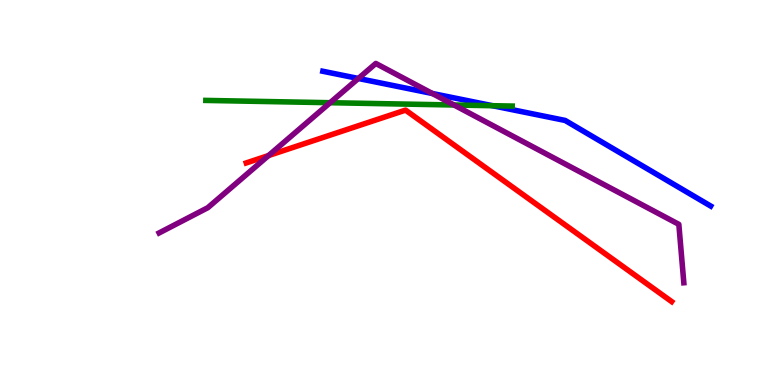[{'lines': ['blue', 'red'], 'intersections': []}, {'lines': ['green', 'red'], 'intersections': []}, {'lines': ['purple', 'red'], 'intersections': [{'x': 3.47, 'y': 5.96}]}, {'lines': ['blue', 'green'], 'intersections': [{'x': 6.36, 'y': 7.25}]}, {'lines': ['blue', 'purple'], 'intersections': [{'x': 4.62, 'y': 7.96}, {'x': 5.58, 'y': 7.57}]}, {'lines': ['green', 'purple'], 'intersections': [{'x': 4.26, 'y': 7.33}, {'x': 5.86, 'y': 7.27}]}]